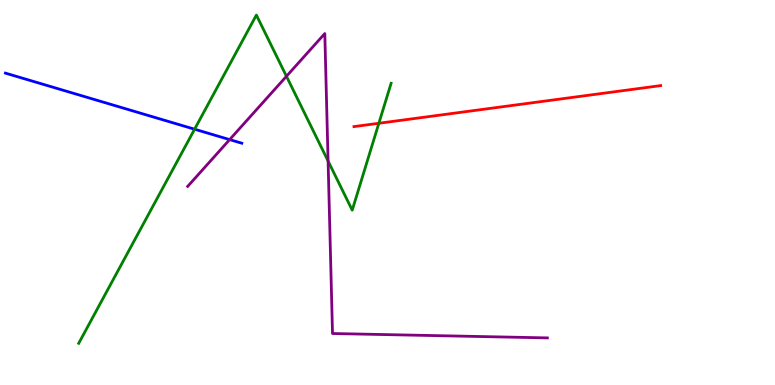[{'lines': ['blue', 'red'], 'intersections': []}, {'lines': ['green', 'red'], 'intersections': [{'x': 4.89, 'y': 6.8}]}, {'lines': ['purple', 'red'], 'intersections': []}, {'lines': ['blue', 'green'], 'intersections': [{'x': 2.51, 'y': 6.64}]}, {'lines': ['blue', 'purple'], 'intersections': [{'x': 2.96, 'y': 6.37}]}, {'lines': ['green', 'purple'], 'intersections': [{'x': 3.7, 'y': 8.02}, {'x': 4.23, 'y': 5.82}]}]